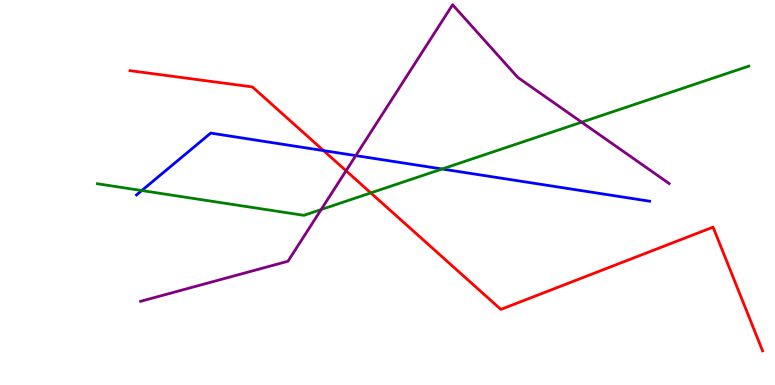[{'lines': ['blue', 'red'], 'intersections': [{'x': 4.17, 'y': 6.09}]}, {'lines': ['green', 'red'], 'intersections': [{'x': 4.78, 'y': 4.99}]}, {'lines': ['purple', 'red'], 'intersections': [{'x': 4.47, 'y': 5.56}]}, {'lines': ['blue', 'green'], 'intersections': [{'x': 1.83, 'y': 5.05}, {'x': 5.7, 'y': 5.61}]}, {'lines': ['blue', 'purple'], 'intersections': [{'x': 4.59, 'y': 5.96}]}, {'lines': ['green', 'purple'], 'intersections': [{'x': 4.14, 'y': 4.56}, {'x': 7.51, 'y': 6.83}]}]